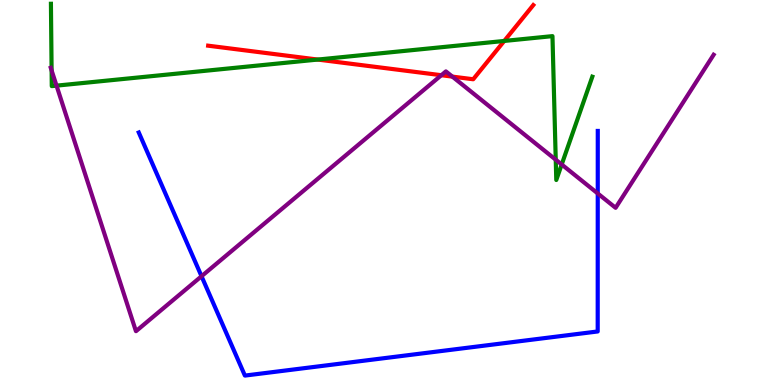[{'lines': ['blue', 'red'], 'intersections': []}, {'lines': ['green', 'red'], 'intersections': [{'x': 4.1, 'y': 8.45}, {'x': 6.51, 'y': 8.94}]}, {'lines': ['purple', 'red'], 'intersections': [{'x': 5.69, 'y': 8.05}, {'x': 5.84, 'y': 8.01}]}, {'lines': ['blue', 'green'], 'intersections': []}, {'lines': ['blue', 'purple'], 'intersections': [{'x': 2.6, 'y': 2.82}, {'x': 7.71, 'y': 4.97}]}, {'lines': ['green', 'purple'], 'intersections': [{'x': 0.666, 'y': 8.17}, {'x': 0.729, 'y': 7.78}, {'x': 7.17, 'y': 5.85}, {'x': 7.25, 'y': 5.73}]}]